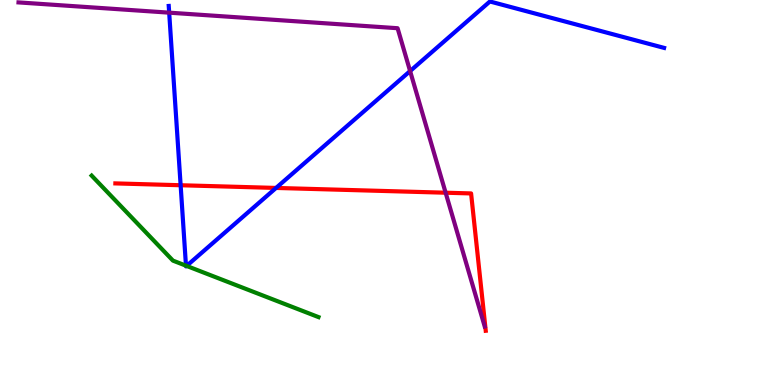[{'lines': ['blue', 'red'], 'intersections': [{'x': 2.33, 'y': 5.19}, {'x': 3.56, 'y': 5.12}]}, {'lines': ['green', 'red'], 'intersections': []}, {'lines': ['purple', 'red'], 'intersections': [{'x': 5.75, 'y': 4.99}]}, {'lines': ['blue', 'green'], 'intersections': [{'x': 2.4, 'y': 3.1}, {'x': 2.41, 'y': 3.09}]}, {'lines': ['blue', 'purple'], 'intersections': [{'x': 2.18, 'y': 9.67}, {'x': 5.29, 'y': 8.15}]}, {'lines': ['green', 'purple'], 'intersections': []}]